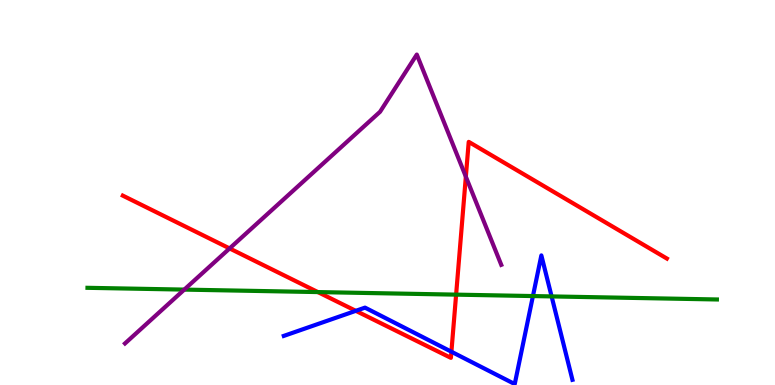[{'lines': ['blue', 'red'], 'intersections': [{'x': 4.59, 'y': 1.93}, {'x': 5.82, 'y': 0.864}]}, {'lines': ['green', 'red'], 'intersections': [{'x': 4.1, 'y': 2.41}, {'x': 5.89, 'y': 2.35}]}, {'lines': ['purple', 'red'], 'intersections': [{'x': 2.96, 'y': 3.55}, {'x': 6.01, 'y': 5.41}]}, {'lines': ['blue', 'green'], 'intersections': [{'x': 6.88, 'y': 2.31}, {'x': 7.12, 'y': 2.3}]}, {'lines': ['blue', 'purple'], 'intersections': []}, {'lines': ['green', 'purple'], 'intersections': [{'x': 2.38, 'y': 2.48}]}]